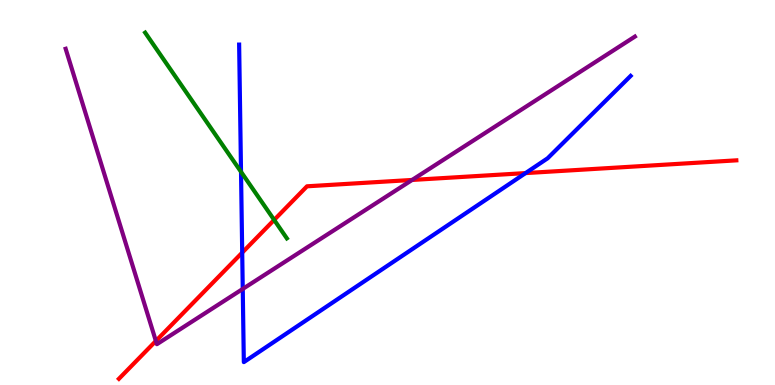[{'lines': ['blue', 'red'], 'intersections': [{'x': 3.13, 'y': 3.44}, {'x': 6.78, 'y': 5.5}]}, {'lines': ['green', 'red'], 'intersections': [{'x': 3.54, 'y': 4.29}]}, {'lines': ['purple', 'red'], 'intersections': [{'x': 2.01, 'y': 1.14}, {'x': 5.32, 'y': 5.33}]}, {'lines': ['blue', 'green'], 'intersections': [{'x': 3.11, 'y': 5.54}]}, {'lines': ['blue', 'purple'], 'intersections': [{'x': 3.13, 'y': 2.5}]}, {'lines': ['green', 'purple'], 'intersections': []}]